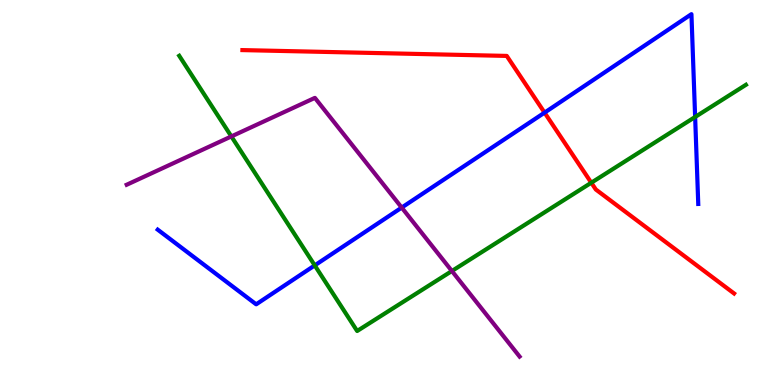[{'lines': ['blue', 'red'], 'intersections': [{'x': 7.03, 'y': 7.07}]}, {'lines': ['green', 'red'], 'intersections': [{'x': 7.63, 'y': 5.25}]}, {'lines': ['purple', 'red'], 'intersections': []}, {'lines': ['blue', 'green'], 'intersections': [{'x': 4.06, 'y': 3.11}, {'x': 8.97, 'y': 6.96}]}, {'lines': ['blue', 'purple'], 'intersections': [{'x': 5.18, 'y': 4.61}]}, {'lines': ['green', 'purple'], 'intersections': [{'x': 2.99, 'y': 6.46}, {'x': 5.83, 'y': 2.96}]}]